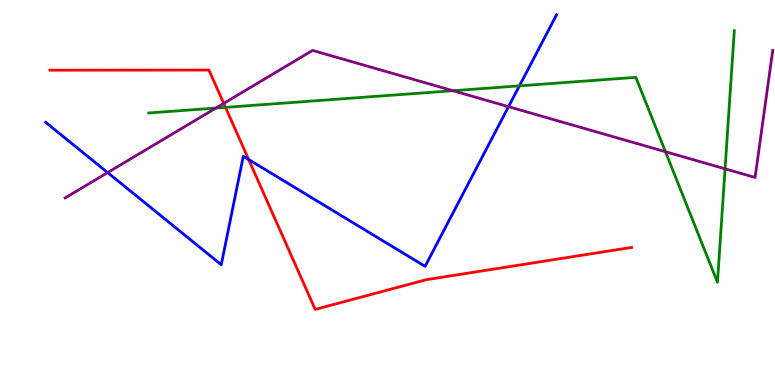[{'lines': ['blue', 'red'], 'intersections': [{'x': 3.21, 'y': 5.86}]}, {'lines': ['green', 'red'], 'intersections': [{'x': 2.91, 'y': 7.21}]}, {'lines': ['purple', 'red'], 'intersections': [{'x': 2.89, 'y': 7.32}]}, {'lines': ['blue', 'green'], 'intersections': [{'x': 6.7, 'y': 7.77}]}, {'lines': ['blue', 'purple'], 'intersections': [{'x': 1.39, 'y': 5.52}, {'x': 6.56, 'y': 7.23}]}, {'lines': ['green', 'purple'], 'intersections': [{'x': 2.79, 'y': 7.19}, {'x': 5.84, 'y': 7.64}, {'x': 8.59, 'y': 6.06}, {'x': 9.36, 'y': 5.61}]}]